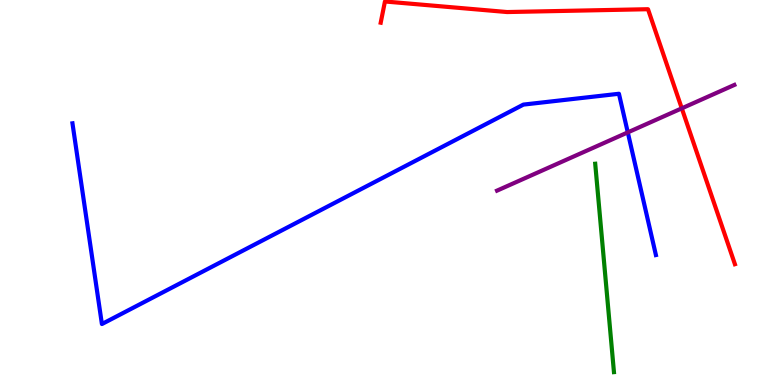[{'lines': ['blue', 'red'], 'intersections': []}, {'lines': ['green', 'red'], 'intersections': []}, {'lines': ['purple', 'red'], 'intersections': [{'x': 8.8, 'y': 7.19}]}, {'lines': ['blue', 'green'], 'intersections': []}, {'lines': ['blue', 'purple'], 'intersections': [{'x': 8.1, 'y': 6.56}]}, {'lines': ['green', 'purple'], 'intersections': []}]